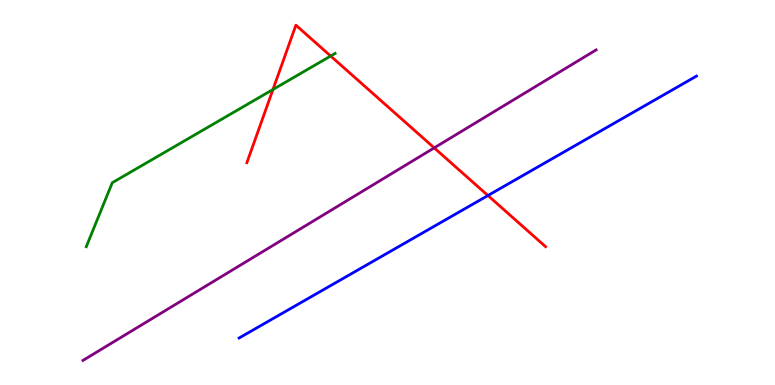[{'lines': ['blue', 'red'], 'intersections': [{'x': 6.3, 'y': 4.92}]}, {'lines': ['green', 'red'], 'intersections': [{'x': 3.52, 'y': 7.68}, {'x': 4.27, 'y': 8.54}]}, {'lines': ['purple', 'red'], 'intersections': [{'x': 5.6, 'y': 6.16}]}, {'lines': ['blue', 'green'], 'intersections': []}, {'lines': ['blue', 'purple'], 'intersections': []}, {'lines': ['green', 'purple'], 'intersections': []}]